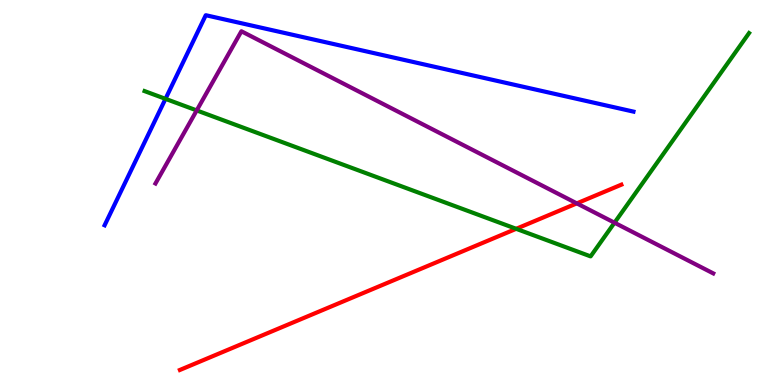[{'lines': ['blue', 'red'], 'intersections': []}, {'lines': ['green', 'red'], 'intersections': [{'x': 6.66, 'y': 4.06}]}, {'lines': ['purple', 'red'], 'intersections': [{'x': 7.44, 'y': 4.72}]}, {'lines': ['blue', 'green'], 'intersections': [{'x': 2.14, 'y': 7.43}]}, {'lines': ['blue', 'purple'], 'intersections': []}, {'lines': ['green', 'purple'], 'intersections': [{'x': 2.54, 'y': 7.13}, {'x': 7.93, 'y': 4.22}]}]